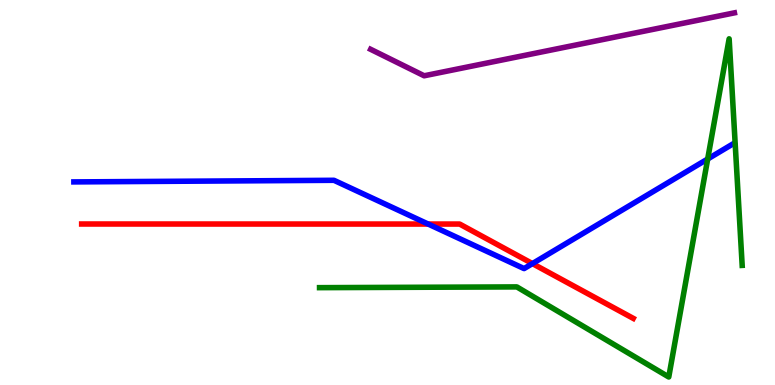[{'lines': ['blue', 'red'], 'intersections': [{'x': 5.52, 'y': 4.18}, {'x': 6.87, 'y': 3.15}]}, {'lines': ['green', 'red'], 'intersections': []}, {'lines': ['purple', 'red'], 'intersections': []}, {'lines': ['blue', 'green'], 'intersections': [{'x': 9.13, 'y': 5.87}]}, {'lines': ['blue', 'purple'], 'intersections': []}, {'lines': ['green', 'purple'], 'intersections': []}]